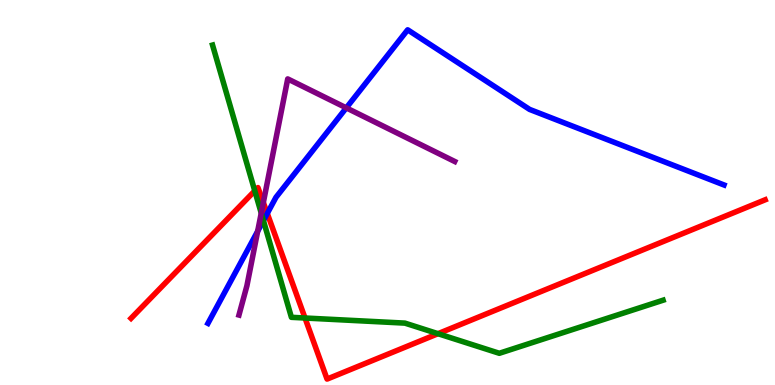[{'lines': ['blue', 'red'], 'intersections': [{'x': 3.45, 'y': 4.46}]}, {'lines': ['green', 'red'], 'intersections': [{'x': 3.29, 'y': 5.04}, {'x': 3.94, 'y': 1.74}, {'x': 5.65, 'y': 1.33}]}, {'lines': ['purple', 'red'], 'intersections': [{'x': 3.4, 'y': 4.74}]}, {'lines': ['blue', 'green'], 'intersections': [{'x': 3.4, 'y': 4.27}]}, {'lines': ['blue', 'purple'], 'intersections': [{'x': 3.32, 'y': 3.99}, {'x': 4.47, 'y': 7.2}]}, {'lines': ['green', 'purple'], 'intersections': [{'x': 3.37, 'y': 4.46}]}]